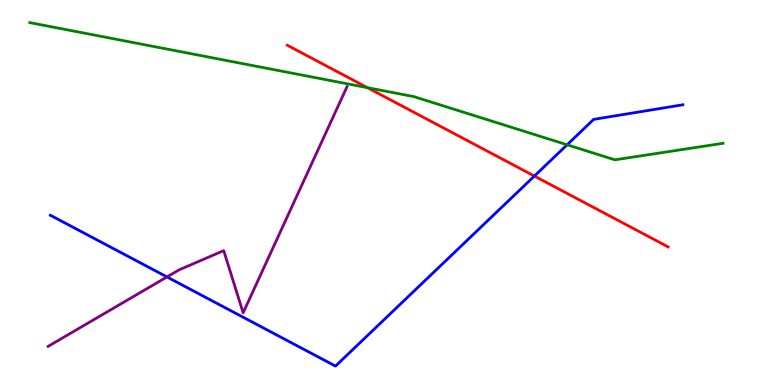[{'lines': ['blue', 'red'], 'intersections': [{'x': 6.9, 'y': 5.43}]}, {'lines': ['green', 'red'], 'intersections': [{'x': 4.74, 'y': 7.72}]}, {'lines': ['purple', 'red'], 'intersections': []}, {'lines': ['blue', 'green'], 'intersections': [{'x': 7.32, 'y': 6.24}]}, {'lines': ['blue', 'purple'], 'intersections': [{'x': 2.15, 'y': 2.81}]}, {'lines': ['green', 'purple'], 'intersections': []}]